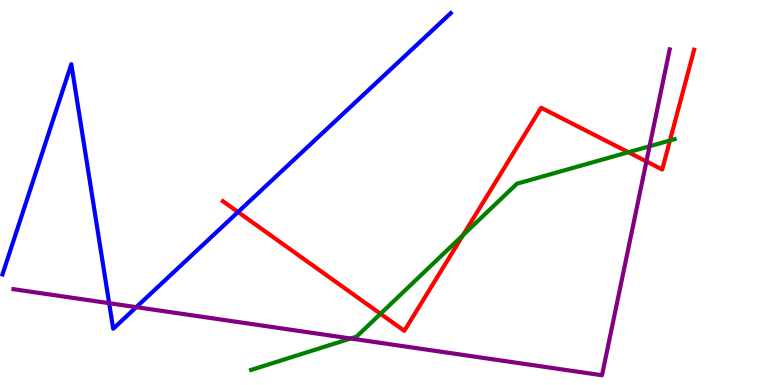[{'lines': ['blue', 'red'], 'intersections': [{'x': 3.07, 'y': 4.49}]}, {'lines': ['green', 'red'], 'intersections': [{'x': 4.91, 'y': 1.85}, {'x': 5.97, 'y': 3.89}, {'x': 8.11, 'y': 6.05}, {'x': 8.64, 'y': 6.35}]}, {'lines': ['purple', 'red'], 'intersections': [{'x': 8.34, 'y': 5.81}]}, {'lines': ['blue', 'green'], 'intersections': []}, {'lines': ['blue', 'purple'], 'intersections': [{'x': 1.41, 'y': 2.13}, {'x': 1.76, 'y': 2.02}]}, {'lines': ['green', 'purple'], 'intersections': [{'x': 4.52, 'y': 1.21}, {'x': 8.38, 'y': 6.2}]}]